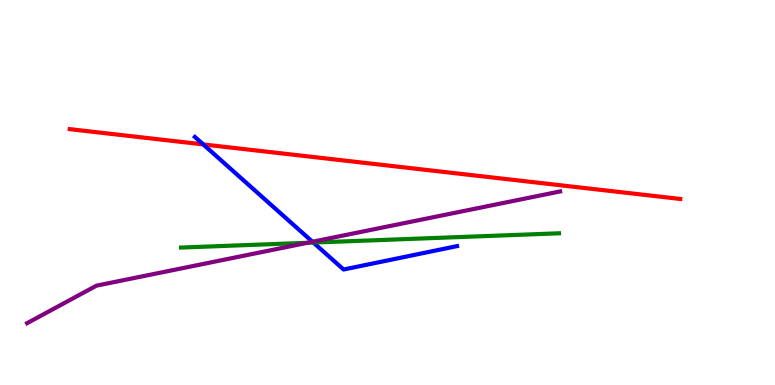[{'lines': ['blue', 'red'], 'intersections': [{'x': 2.62, 'y': 6.25}]}, {'lines': ['green', 'red'], 'intersections': []}, {'lines': ['purple', 'red'], 'intersections': []}, {'lines': ['blue', 'green'], 'intersections': [{'x': 4.04, 'y': 3.7}]}, {'lines': ['blue', 'purple'], 'intersections': [{'x': 4.03, 'y': 3.72}]}, {'lines': ['green', 'purple'], 'intersections': [{'x': 3.97, 'y': 3.69}]}]